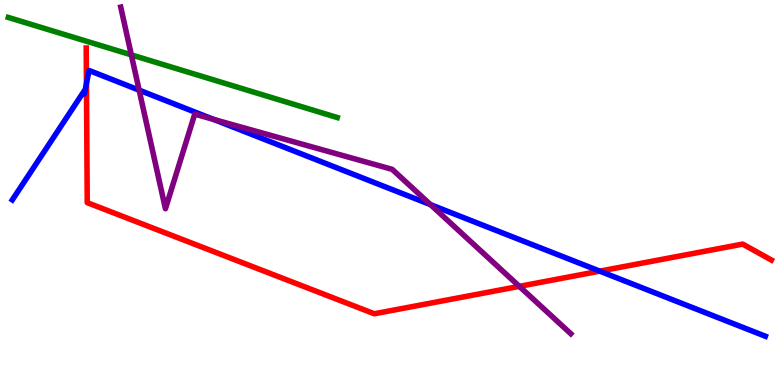[{'lines': ['blue', 'red'], 'intersections': [{'x': 1.12, 'y': 7.83}, {'x': 7.74, 'y': 2.96}]}, {'lines': ['green', 'red'], 'intersections': []}, {'lines': ['purple', 'red'], 'intersections': [{'x': 6.7, 'y': 2.56}]}, {'lines': ['blue', 'green'], 'intersections': []}, {'lines': ['blue', 'purple'], 'intersections': [{'x': 1.8, 'y': 7.66}, {'x': 2.76, 'y': 6.9}, {'x': 5.56, 'y': 4.68}]}, {'lines': ['green', 'purple'], 'intersections': [{'x': 1.69, 'y': 8.57}]}]